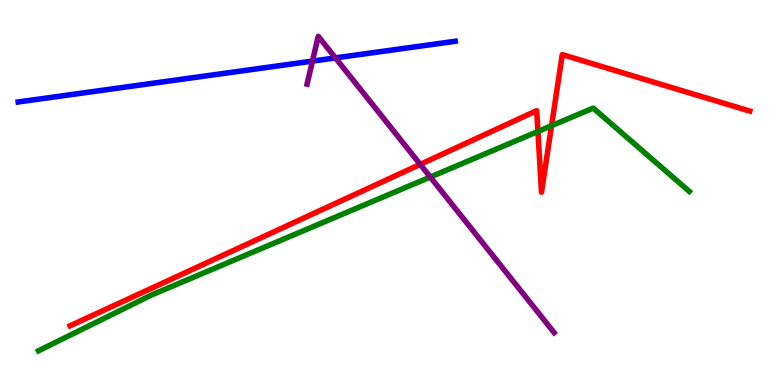[{'lines': ['blue', 'red'], 'intersections': []}, {'lines': ['green', 'red'], 'intersections': [{'x': 6.94, 'y': 6.58}, {'x': 7.12, 'y': 6.73}]}, {'lines': ['purple', 'red'], 'intersections': [{'x': 5.42, 'y': 5.73}]}, {'lines': ['blue', 'green'], 'intersections': []}, {'lines': ['blue', 'purple'], 'intersections': [{'x': 4.03, 'y': 8.41}, {'x': 4.33, 'y': 8.5}]}, {'lines': ['green', 'purple'], 'intersections': [{'x': 5.55, 'y': 5.4}]}]